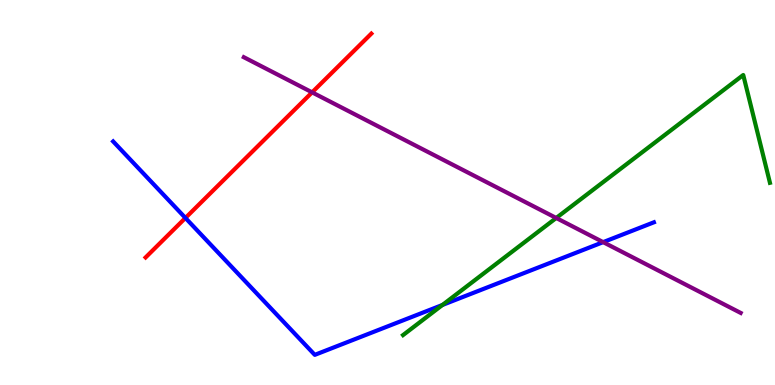[{'lines': ['blue', 'red'], 'intersections': [{'x': 2.39, 'y': 4.34}]}, {'lines': ['green', 'red'], 'intersections': []}, {'lines': ['purple', 'red'], 'intersections': [{'x': 4.03, 'y': 7.6}]}, {'lines': ['blue', 'green'], 'intersections': [{'x': 5.71, 'y': 2.08}]}, {'lines': ['blue', 'purple'], 'intersections': [{'x': 7.78, 'y': 3.71}]}, {'lines': ['green', 'purple'], 'intersections': [{'x': 7.18, 'y': 4.34}]}]